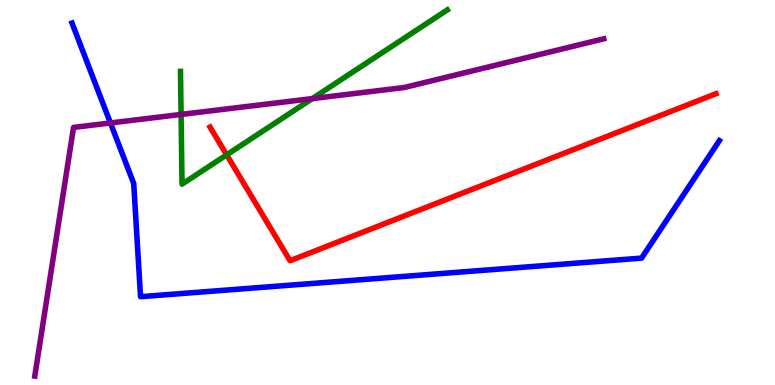[{'lines': ['blue', 'red'], 'intersections': []}, {'lines': ['green', 'red'], 'intersections': [{'x': 2.92, 'y': 5.98}]}, {'lines': ['purple', 'red'], 'intersections': []}, {'lines': ['blue', 'green'], 'intersections': []}, {'lines': ['blue', 'purple'], 'intersections': [{'x': 1.43, 'y': 6.81}]}, {'lines': ['green', 'purple'], 'intersections': [{'x': 2.34, 'y': 7.03}, {'x': 4.03, 'y': 7.44}]}]